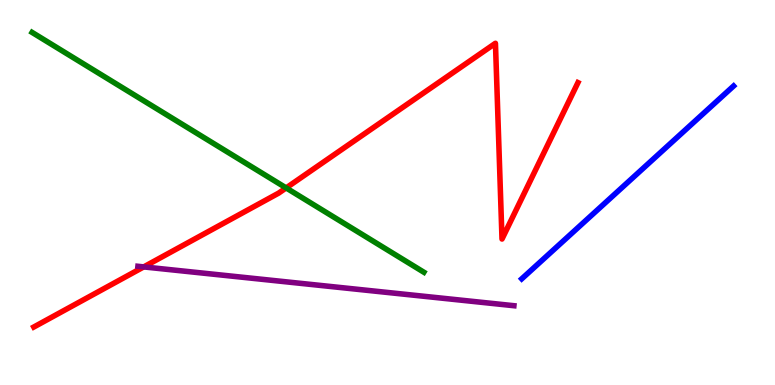[{'lines': ['blue', 'red'], 'intersections': []}, {'lines': ['green', 'red'], 'intersections': [{'x': 3.69, 'y': 5.12}]}, {'lines': ['purple', 'red'], 'intersections': [{'x': 1.85, 'y': 3.07}]}, {'lines': ['blue', 'green'], 'intersections': []}, {'lines': ['blue', 'purple'], 'intersections': []}, {'lines': ['green', 'purple'], 'intersections': []}]